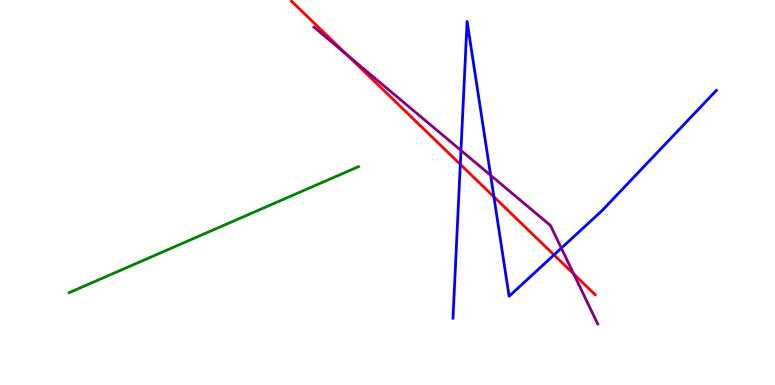[{'lines': ['blue', 'red'], 'intersections': [{'x': 5.94, 'y': 5.73}, {'x': 6.37, 'y': 4.89}, {'x': 7.15, 'y': 3.38}]}, {'lines': ['green', 'red'], 'intersections': []}, {'lines': ['purple', 'red'], 'intersections': [{'x': 4.48, 'y': 8.58}, {'x': 7.4, 'y': 2.88}]}, {'lines': ['blue', 'green'], 'intersections': []}, {'lines': ['blue', 'purple'], 'intersections': [{'x': 5.95, 'y': 6.09}, {'x': 6.33, 'y': 5.45}, {'x': 7.24, 'y': 3.55}]}, {'lines': ['green', 'purple'], 'intersections': []}]